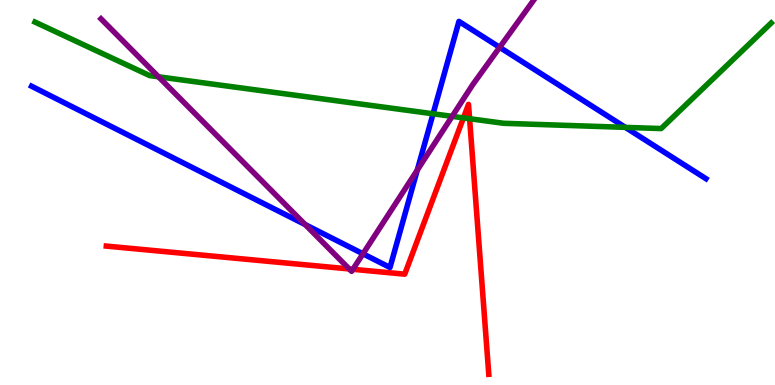[{'lines': ['blue', 'red'], 'intersections': []}, {'lines': ['green', 'red'], 'intersections': [{'x': 5.98, 'y': 6.94}, {'x': 6.06, 'y': 6.92}]}, {'lines': ['purple', 'red'], 'intersections': [{'x': 4.51, 'y': 3.01}, {'x': 4.55, 'y': 3.01}]}, {'lines': ['blue', 'green'], 'intersections': [{'x': 5.59, 'y': 7.04}, {'x': 8.07, 'y': 6.69}]}, {'lines': ['blue', 'purple'], 'intersections': [{'x': 3.94, 'y': 4.17}, {'x': 4.68, 'y': 3.41}, {'x': 5.38, 'y': 5.58}, {'x': 6.45, 'y': 8.77}]}, {'lines': ['green', 'purple'], 'intersections': [{'x': 2.05, 'y': 8.01}, {'x': 5.83, 'y': 6.98}]}]